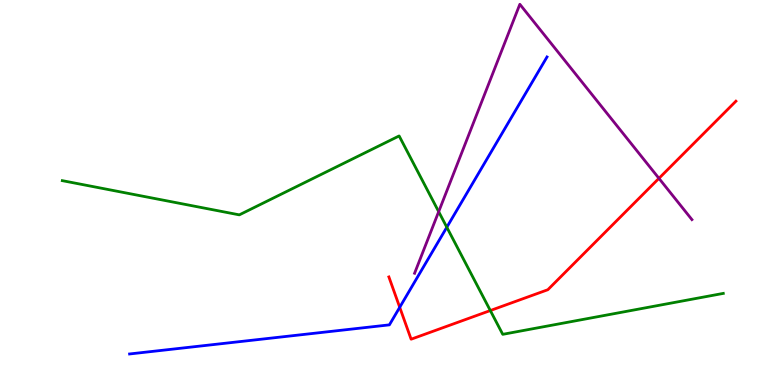[{'lines': ['blue', 'red'], 'intersections': [{'x': 5.16, 'y': 2.02}]}, {'lines': ['green', 'red'], 'intersections': [{'x': 6.33, 'y': 1.93}]}, {'lines': ['purple', 'red'], 'intersections': [{'x': 8.5, 'y': 5.37}]}, {'lines': ['blue', 'green'], 'intersections': [{'x': 5.77, 'y': 4.1}]}, {'lines': ['blue', 'purple'], 'intersections': []}, {'lines': ['green', 'purple'], 'intersections': [{'x': 5.66, 'y': 4.5}]}]